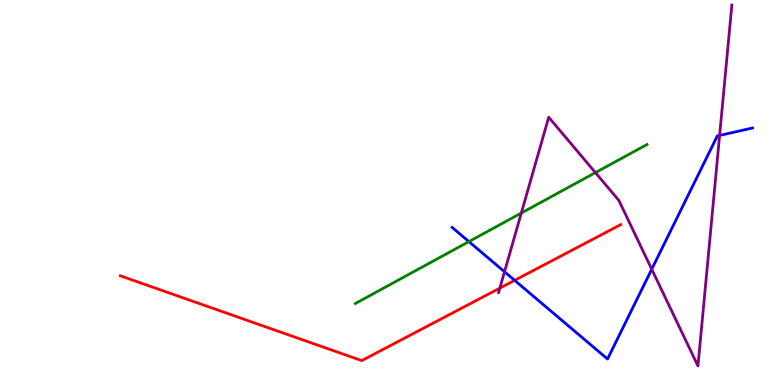[{'lines': ['blue', 'red'], 'intersections': [{'x': 6.64, 'y': 2.72}]}, {'lines': ['green', 'red'], 'intersections': []}, {'lines': ['purple', 'red'], 'intersections': [{'x': 6.45, 'y': 2.52}]}, {'lines': ['blue', 'green'], 'intersections': [{'x': 6.05, 'y': 3.72}]}, {'lines': ['blue', 'purple'], 'intersections': [{'x': 6.51, 'y': 2.94}, {'x': 8.41, 'y': 3.01}, {'x': 9.29, 'y': 6.48}]}, {'lines': ['green', 'purple'], 'intersections': [{'x': 6.73, 'y': 4.47}, {'x': 7.68, 'y': 5.52}]}]